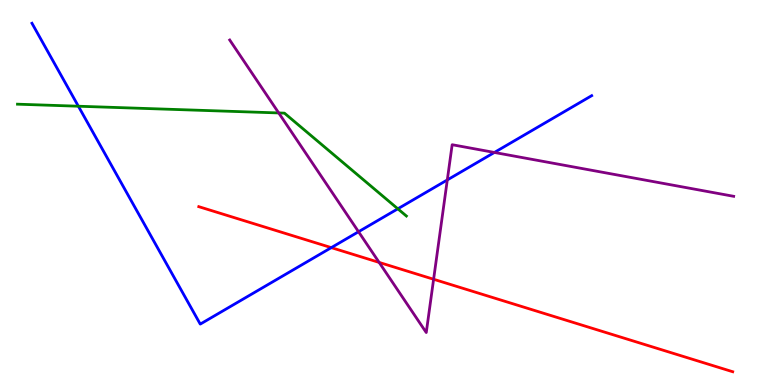[{'lines': ['blue', 'red'], 'intersections': [{'x': 4.27, 'y': 3.57}]}, {'lines': ['green', 'red'], 'intersections': []}, {'lines': ['purple', 'red'], 'intersections': [{'x': 4.89, 'y': 3.18}, {'x': 5.59, 'y': 2.75}]}, {'lines': ['blue', 'green'], 'intersections': [{'x': 1.01, 'y': 7.24}, {'x': 5.13, 'y': 4.58}]}, {'lines': ['blue', 'purple'], 'intersections': [{'x': 4.63, 'y': 3.98}, {'x': 5.77, 'y': 5.33}, {'x': 6.38, 'y': 6.04}]}, {'lines': ['green', 'purple'], 'intersections': [{'x': 3.6, 'y': 7.07}]}]